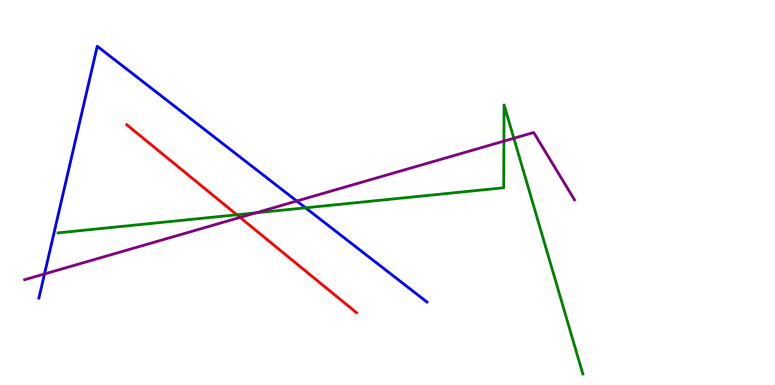[{'lines': ['blue', 'red'], 'intersections': []}, {'lines': ['green', 'red'], 'intersections': [{'x': 3.06, 'y': 4.42}]}, {'lines': ['purple', 'red'], 'intersections': [{'x': 3.1, 'y': 4.35}]}, {'lines': ['blue', 'green'], 'intersections': [{'x': 3.94, 'y': 4.6}]}, {'lines': ['blue', 'purple'], 'intersections': [{'x': 0.574, 'y': 2.88}, {'x': 3.83, 'y': 4.78}]}, {'lines': ['green', 'purple'], 'intersections': [{'x': 3.3, 'y': 4.47}, {'x': 6.5, 'y': 6.33}, {'x': 6.63, 'y': 6.41}]}]